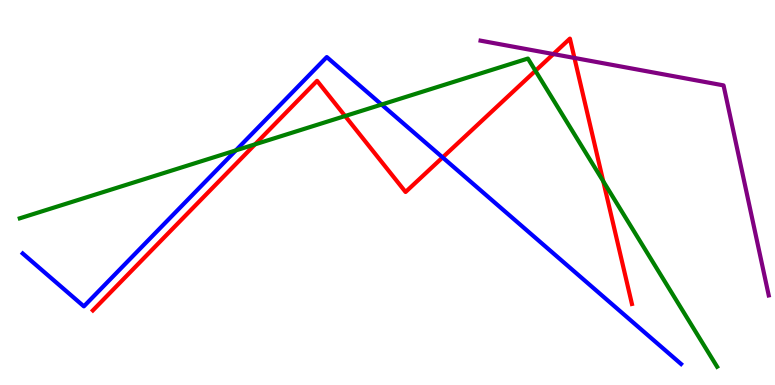[{'lines': ['blue', 'red'], 'intersections': [{'x': 5.71, 'y': 5.91}]}, {'lines': ['green', 'red'], 'intersections': [{'x': 3.29, 'y': 6.25}, {'x': 4.45, 'y': 6.99}, {'x': 6.91, 'y': 8.16}, {'x': 7.78, 'y': 5.29}]}, {'lines': ['purple', 'red'], 'intersections': [{'x': 7.14, 'y': 8.6}, {'x': 7.41, 'y': 8.5}]}, {'lines': ['blue', 'green'], 'intersections': [{'x': 3.04, 'y': 6.09}, {'x': 4.92, 'y': 7.28}]}, {'lines': ['blue', 'purple'], 'intersections': []}, {'lines': ['green', 'purple'], 'intersections': []}]